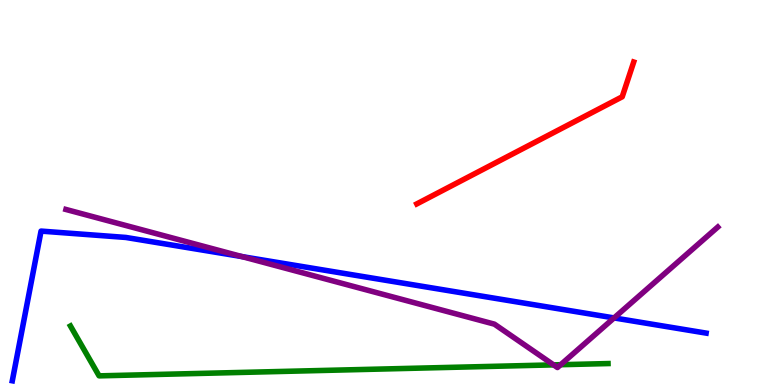[{'lines': ['blue', 'red'], 'intersections': []}, {'lines': ['green', 'red'], 'intersections': []}, {'lines': ['purple', 'red'], 'intersections': []}, {'lines': ['blue', 'green'], 'intersections': []}, {'lines': ['blue', 'purple'], 'intersections': [{'x': 3.12, 'y': 3.33}, {'x': 7.92, 'y': 1.74}]}, {'lines': ['green', 'purple'], 'intersections': [{'x': 7.14, 'y': 0.523}, {'x': 7.23, 'y': 0.527}]}]